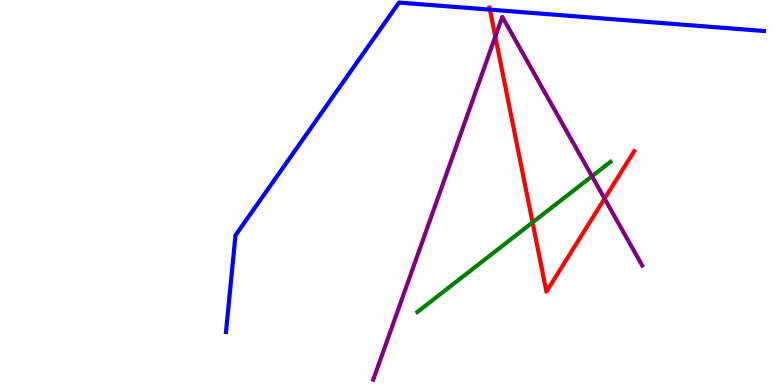[{'lines': ['blue', 'red'], 'intersections': [{'x': 6.32, 'y': 9.75}]}, {'lines': ['green', 'red'], 'intersections': [{'x': 6.87, 'y': 4.22}]}, {'lines': ['purple', 'red'], 'intersections': [{'x': 6.39, 'y': 9.05}, {'x': 7.8, 'y': 4.84}]}, {'lines': ['blue', 'green'], 'intersections': []}, {'lines': ['blue', 'purple'], 'intersections': []}, {'lines': ['green', 'purple'], 'intersections': [{'x': 7.64, 'y': 5.42}]}]